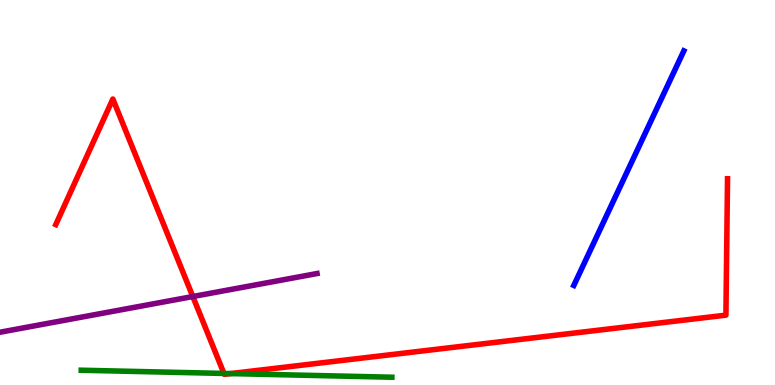[{'lines': ['blue', 'red'], 'intersections': []}, {'lines': ['green', 'red'], 'intersections': [{'x': 2.89, 'y': 0.3}, {'x': 2.98, 'y': 0.296}]}, {'lines': ['purple', 'red'], 'intersections': [{'x': 2.49, 'y': 2.3}]}, {'lines': ['blue', 'green'], 'intersections': []}, {'lines': ['blue', 'purple'], 'intersections': []}, {'lines': ['green', 'purple'], 'intersections': []}]